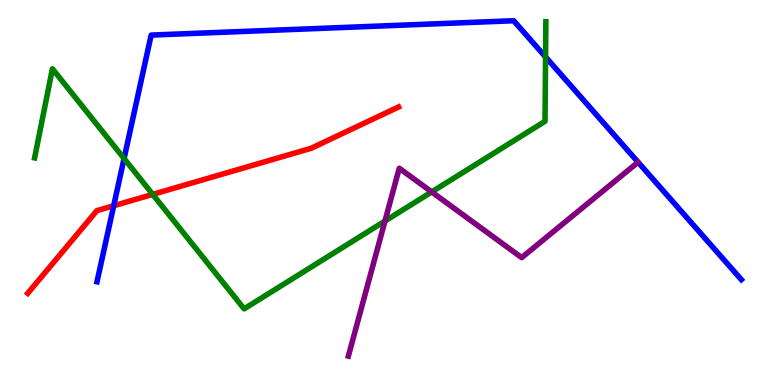[{'lines': ['blue', 'red'], 'intersections': [{'x': 1.47, 'y': 4.66}]}, {'lines': ['green', 'red'], 'intersections': [{'x': 1.97, 'y': 4.95}]}, {'lines': ['purple', 'red'], 'intersections': []}, {'lines': ['blue', 'green'], 'intersections': [{'x': 1.6, 'y': 5.88}, {'x': 7.04, 'y': 8.52}]}, {'lines': ['blue', 'purple'], 'intersections': []}, {'lines': ['green', 'purple'], 'intersections': [{'x': 4.97, 'y': 4.26}, {'x': 5.57, 'y': 5.01}]}]